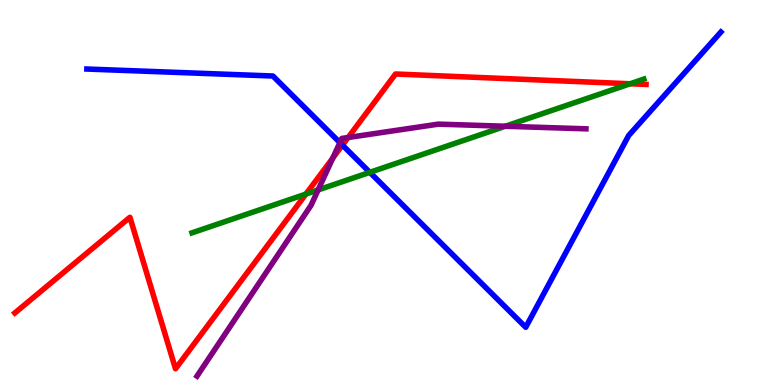[{'lines': ['blue', 'red'], 'intersections': [{'x': 4.42, 'y': 6.23}]}, {'lines': ['green', 'red'], 'intersections': [{'x': 3.95, 'y': 4.96}, {'x': 8.13, 'y': 7.82}]}, {'lines': ['purple', 'red'], 'intersections': [{'x': 4.29, 'y': 5.89}, {'x': 4.49, 'y': 6.43}]}, {'lines': ['blue', 'green'], 'intersections': [{'x': 4.77, 'y': 5.52}]}, {'lines': ['blue', 'purple'], 'intersections': [{'x': 4.39, 'y': 6.3}]}, {'lines': ['green', 'purple'], 'intersections': [{'x': 4.1, 'y': 5.07}, {'x': 6.52, 'y': 6.72}]}]